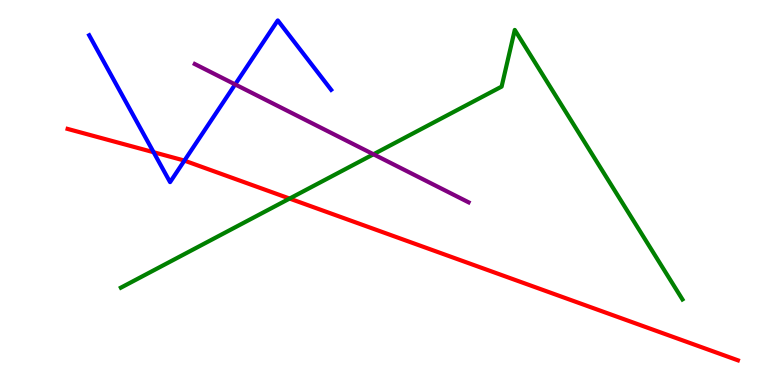[{'lines': ['blue', 'red'], 'intersections': [{'x': 1.98, 'y': 6.05}, {'x': 2.38, 'y': 5.83}]}, {'lines': ['green', 'red'], 'intersections': [{'x': 3.74, 'y': 4.84}]}, {'lines': ['purple', 'red'], 'intersections': []}, {'lines': ['blue', 'green'], 'intersections': []}, {'lines': ['blue', 'purple'], 'intersections': [{'x': 3.03, 'y': 7.81}]}, {'lines': ['green', 'purple'], 'intersections': [{'x': 4.82, 'y': 5.99}]}]